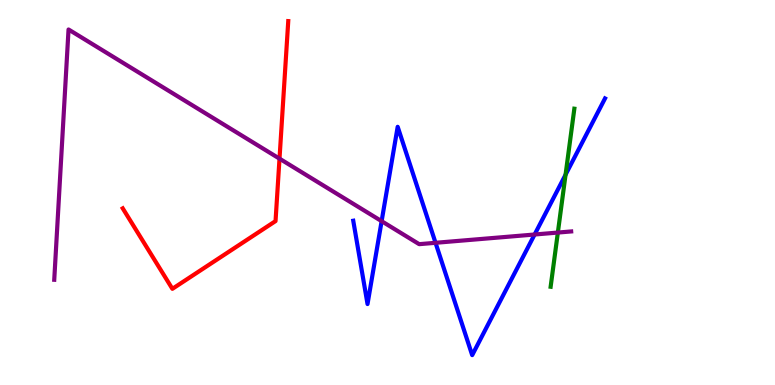[{'lines': ['blue', 'red'], 'intersections': []}, {'lines': ['green', 'red'], 'intersections': []}, {'lines': ['purple', 'red'], 'intersections': [{'x': 3.61, 'y': 5.88}]}, {'lines': ['blue', 'green'], 'intersections': [{'x': 7.3, 'y': 5.46}]}, {'lines': ['blue', 'purple'], 'intersections': [{'x': 4.92, 'y': 4.26}, {'x': 5.62, 'y': 3.69}, {'x': 6.9, 'y': 3.91}]}, {'lines': ['green', 'purple'], 'intersections': [{'x': 7.2, 'y': 3.96}]}]